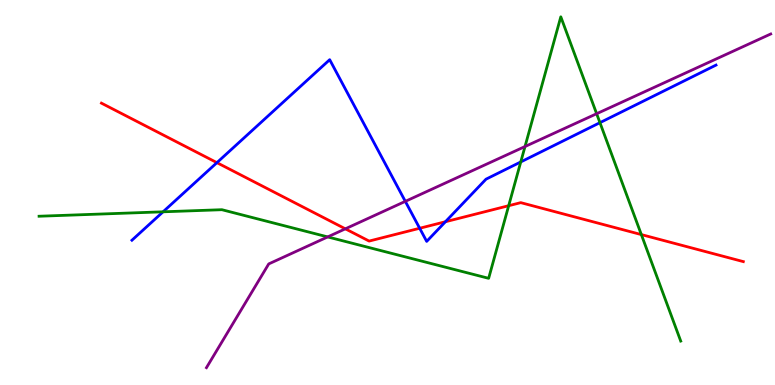[{'lines': ['blue', 'red'], 'intersections': [{'x': 2.8, 'y': 5.78}, {'x': 5.42, 'y': 4.07}, {'x': 5.75, 'y': 4.24}]}, {'lines': ['green', 'red'], 'intersections': [{'x': 6.56, 'y': 4.66}, {'x': 8.28, 'y': 3.91}]}, {'lines': ['purple', 'red'], 'intersections': [{'x': 4.46, 'y': 4.06}]}, {'lines': ['blue', 'green'], 'intersections': [{'x': 2.1, 'y': 4.5}, {'x': 6.72, 'y': 5.79}, {'x': 7.74, 'y': 6.81}]}, {'lines': ['blue', 'purple'], 'intersections': [{'x': 5.23, 'y': 4.77}]}, {'lines': ['green', 'purple'], 'intersections': [{'x': 4.23, 'y': 3.85}, {'x': 6.77, 'y': 6.19}, {'x': 7.7, 'y': 7.05}]}]